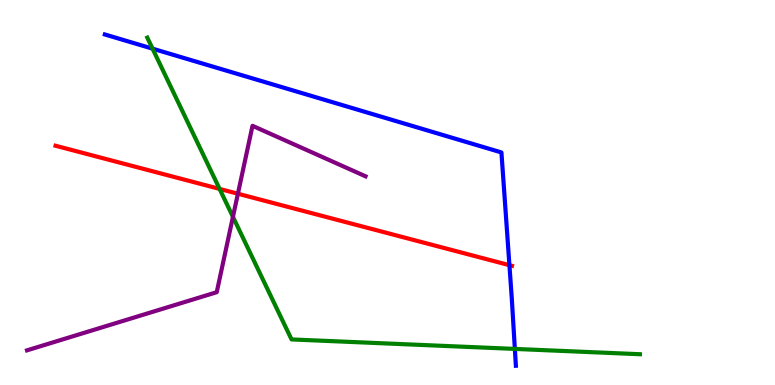[{'lines': ['blue', 'red'], 'intersections': [{'x': 6.57, 'y': 3.11}]}, {'lines': ['green', 'red'], 'intersections': [{'x': 2.83, 'y': 5.09}]}, {'lines': ['purple', 'red'], 'intersections': [{'x': 3.07, 'y': 4.97}]}, {'lines': ['blue', 'green'], 'intersections': [{'x': 1.97, 'y': 8.74}, {'x': 6.64, 'y': 0.937}]}, {'lines': ['blue', 'purple'], 'intersections': []}, {'lines': ['green', 'purple'], 'intersections': [{'x': 3.01, 'y': 4.37}]}]